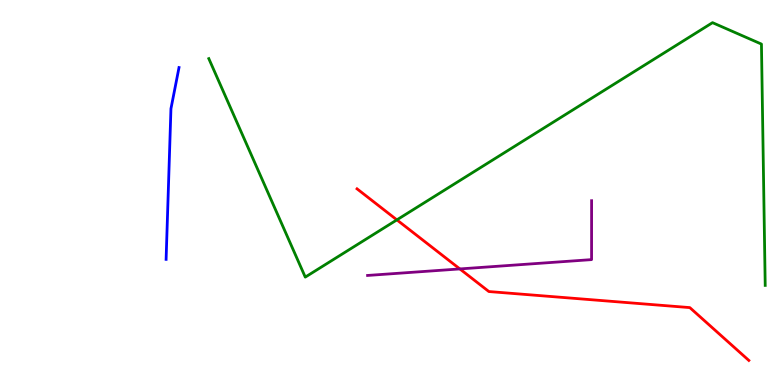[{'lines': ['blue', 'red'], 'intersections': []}, {'lines': ['green', 'red'], 'intersections': [{'x': 5.12, 'y': 4.29}]}, {'lines': ['purple', 'red'], 'intersections': [{'x': 5.93, 'y': 3.01}]}, {'lines': ['blue', 'green'], 'intersections': []}, {'lines': ['blue', 'purple'], 'intersections': []}, {'lines': ['green', 'purple'], 'intersections': []}]